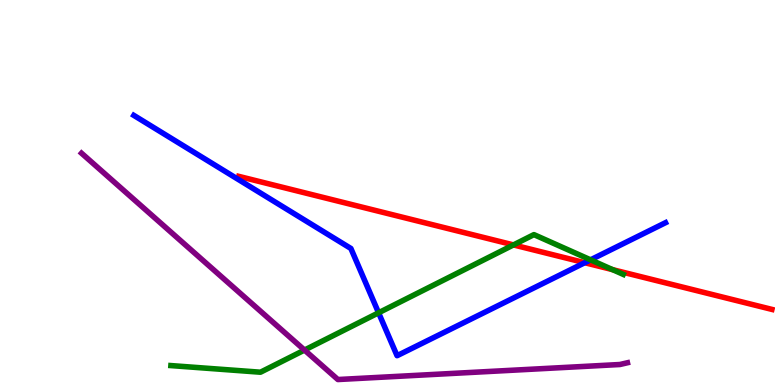[{'lines': ['blue', 'red'], 'intersections': [{'x': 7.55, 'y': 3.18}]}, {'lines': ['green', 'red'], 'intersections': [{'x': 6.63, 'y': 3.64}, {'x': 7.91, 'y': 3.0}]}, {'lines': ['purple', 'red'], 'intersections': []}, {'lines': ['blue', 'green'], 'intersections': [{'x': 4.88, 'y': 1.88}, {'x': 7.62, 'y': 3.25}]}, {'lines': ['blue', 'purple'], 'intersections': []}, {'lines': ['green', 'purple'], 'intersections': [{'x': 3.93, 'y': 0.908}]}]